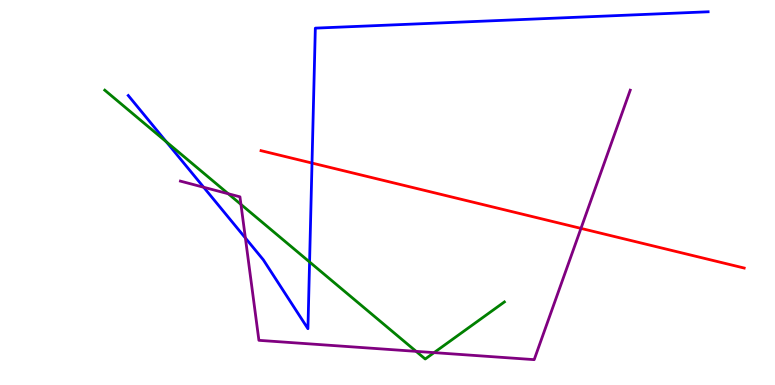[{'lines': ['blue', 'red'], 'intersections': [{'x': 4.03, 'y': 5.76}]}, {'lines': ['green', 'red'], 'intersections': []}, {'lines': ['purple', 'red'], 'intersections': [{'x': 7.5, 'y': 4.07}]}, {'lines': ['blue', 'green'], 'intersections': [{'x': 2.15, 'y': 6.32}, {'x': 3.99, 'y': 3.2}]}, {'lines': ['blue', 'purple'], 'intersections': [{'x': 2.63, 'y': 5.14}, {'x': 3.17, 'y': 3.82}]}, {'lines': ['green', 'purple'], 'intersections': [{'x': 2.94, 'y': 4.97}, {'x': 3.11, 'y': 4.69}, {'x': 5.37, 'y': 0.874}, {'x': 5.6, 'y': 0.841}]}]